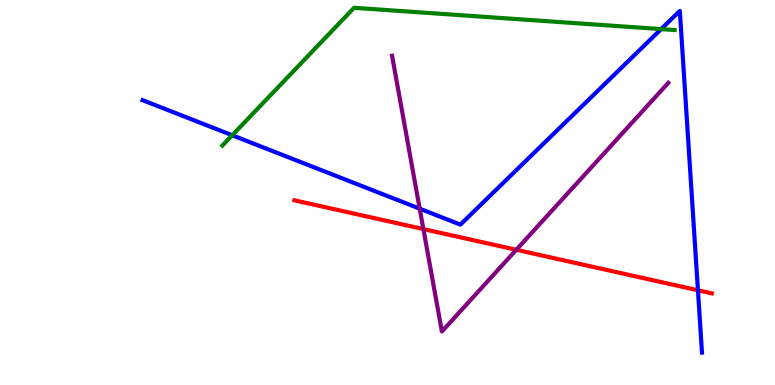[{'lines': ['blue', 'red'], 'intersections': [{'x': 9.01, 'y': 2.46}]}, {'lines': ['green', 'red'], 'intersections': []}, {'lines': ['purple', 'red'], 'intersections': [{'x': 5.46, 'y': 4.05}, {'x': 6.66, 'y': 3.51}]}, {'lines': ['blue', 'green'], 'intersections': [{'x': 3.0, 'y': 6.49}, {'x': 8.53, 'y': 9.24}]}, {'lines': ['blue', 'purple'], 'intersections': [{'x': 5.42, 'y': 4.58}]}, {'lines': ['green', 'purple'], 'intersections': []}]